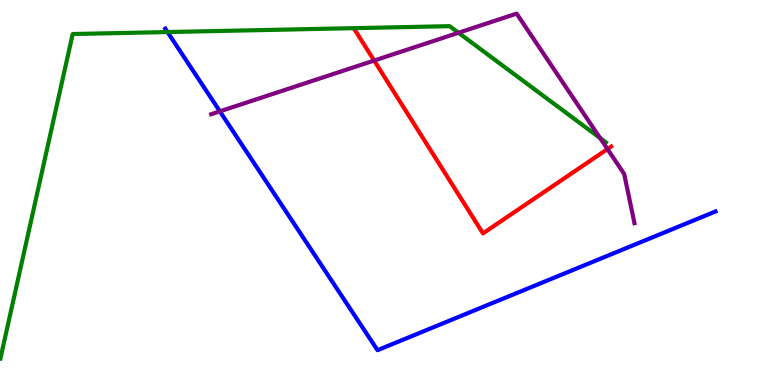[{'lines': ['blue', 'red'], 'intersections': []}, {'lines': ['green', 'red'], 'intersections': []}, {'lines': ['purple', 'red'], 'intersections': [{'x': 4.83, 'y': 8.43}, {'x': 7.84, 'y': 6.13}]}, {'lines': ['blue', 'green'], 'intersections': [{'x': 2.16, 'y': 9.17}]}, {'lines': ['blue', 'purple'], 'intersections': [{'x': 2.84, 'y': 7.11}]}, {'lines': ['green', 'purple'], 'intersections': [{'x': 5.92, 'y': 9.15}, {'x': 7.74, 'y': 6.41}]}]